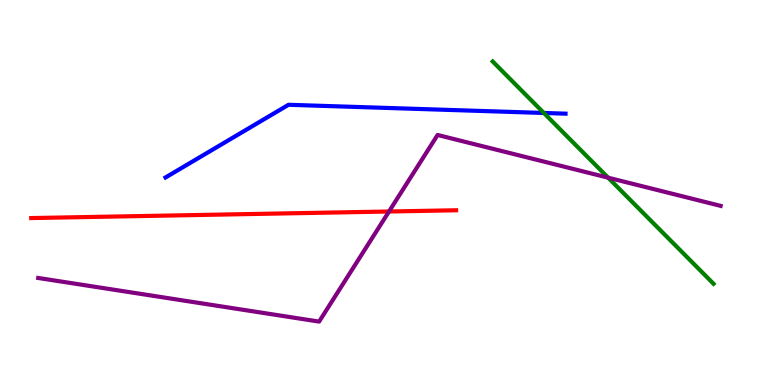[{'lines': ['blue', 'red'], 'intersections': []}, {'lines': ['green', 'red'], 'intersections': []}, {'lines': ['purple', 'red'], 'intersections': [{'x': 5.02, 'y': 4.51}]}, {'lines': ['blue', 'green'], 'intersections': [{'x': 7.02, 'y': 7.07}]}, {'lines': ['blue', 'purple'], 'intersections': []}, {'lines': ['green', 'purple'], 'intersections': [{'x': 7.85, 'y': 5.38}]}]